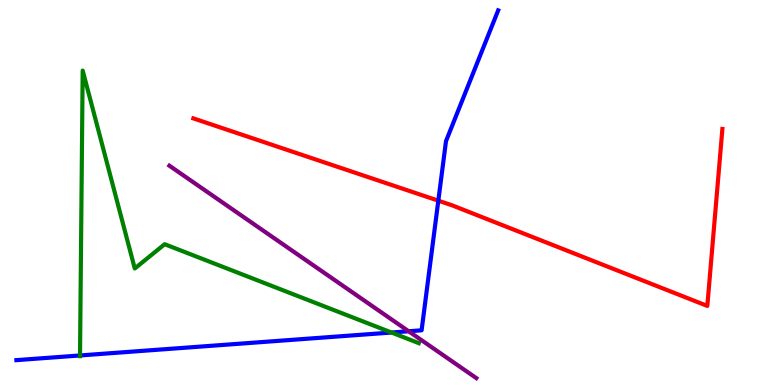[{'lines': ['blue', 'red'], 'intersections': [{'x': 5.66, 'y': 4.79}]}, {'lines': ['green', 'red'], 'intersections': []}, {'lines': ['purple', 'red'], 'intersections': []}, {'lines': ['blue', 'green'], 'intersections': [{'x': 1.03, 'y': 0.767}, {'x': 5.05, 'y': 1.36}]}, {'lines': ['blue', 'purple'], 'intersections': [{'x': 5.27, 'y': 1.4}]}, {'lines': ['green', 'purple'], 'intersections': []}]